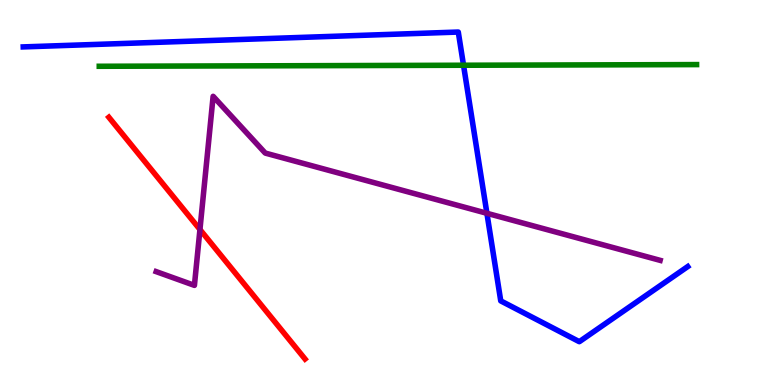[{'lines': ['blue', 'red'], 'intersections': []}, {'lines': ['green', 'red'], 'intersections': []}, {'lines': ['purple', 'red'], 'intersections': [{'x': 2.58, 'y': 4.04}]}, {'lines': ['blue', 'green'], 'intersections': [{'x': 5.98, 'y': 8.31}]}, {'lines': ['blue', 'purple'], 'intersections': [{'x': 6.28, 'y': 4.46}]}, {'lines': ['green', 'purple'], 'intersections': []}]